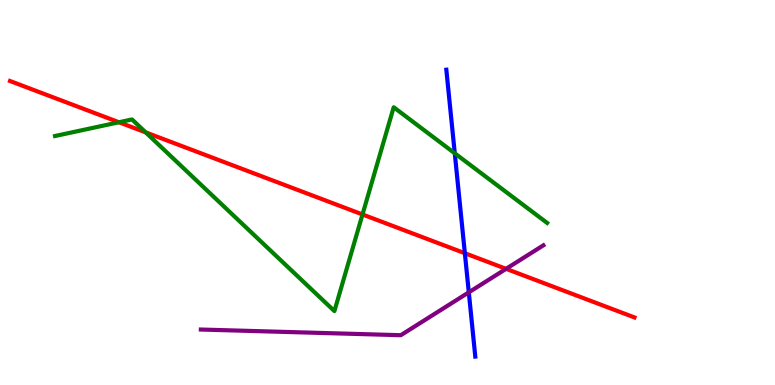[{'lines': ['blue', 'red'], 'intersections': [{'x': 6.0, 'y': 3.42}]}, {'lines': ['green', 'red'], 'intersections': [{'x': 1.53, 'y': 6.82}, {'x': 1.88, 'y': 6.56}, {'x': 4.68, 'y': 4.43}]}, {'lines': ['purple', 'red'], 'intersections': [{'x': 6.53, 'y': 3.02}]}, {'lines': ['blue', 'green'], 'intersections': [{'x': 5.87, 'y': 6.02}]}, {'lines': ['blue', 'purple'], 'intersections': [{'x': 6.05, 'y': 2.41}]}, {'lines': ['green', 'purple'], 'intersections': []}]